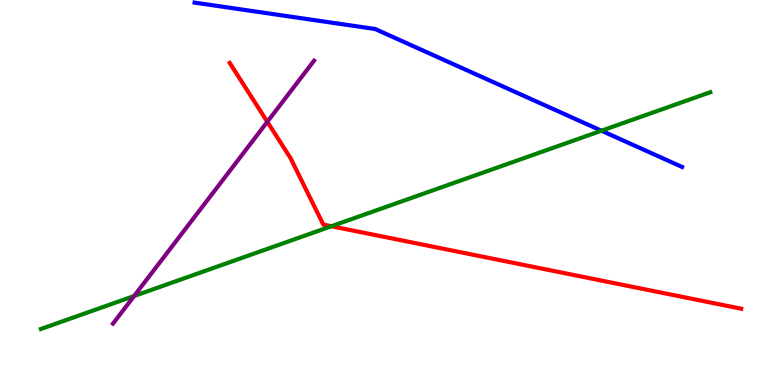[{'lines': ['blue', 'red'], 'intersections': []}, {'lines': ['green', 'red'], 'intersections': [{'x': 4.28, 'y': 4.12}]}, {'lines': ['purple', 'red'], 'intersections': [{'x': 3.45, 'y': 6.84}]}, {'lines': ['blue', 'green'], 'intersections': [{'x': 7.76, 'y': 6.6}]}, {'lines': ['blue', 'purple'], 'intersections': []}, {'lines': ['green', 'purple'], 'intersections': [{'x': 1.73, 'y': 2.31}]}]